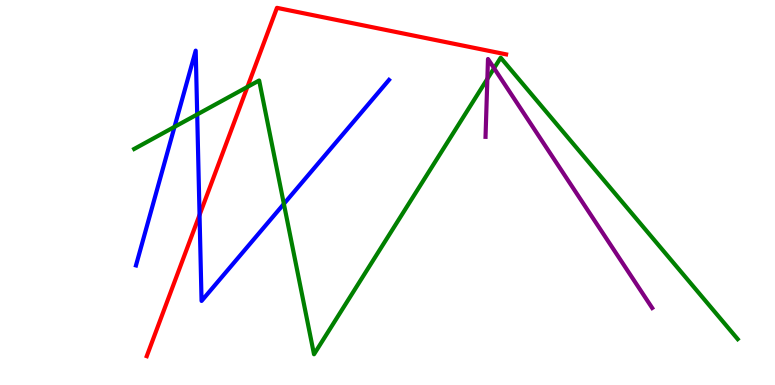[{'lines': ['blue', 'red'], 'intersections': [{'x': 2.57, 'y': 4.42}]}, {'lines': ['green', 'red'], 'intersections': [{'x': 3.19, 'y': 7.74}]}, {'lines': ['purple', 'red'], 'intersections': []}, {'lines': ['blue', 'green'], 'intersections': [{'x': 2.25, 'y': 6.7}, {'x': 2.54, 'y': 7.03}, {'x': 3.66, 'y': 4.7}]}, {'lines': ['blue', 'purple'], 'intersections': []}, {'lines': ['green', 'purple'], 'intersections': [{'x': 6.29, 'y': 7.95}, {'x': 6.38, 'y': 8.23}]}]